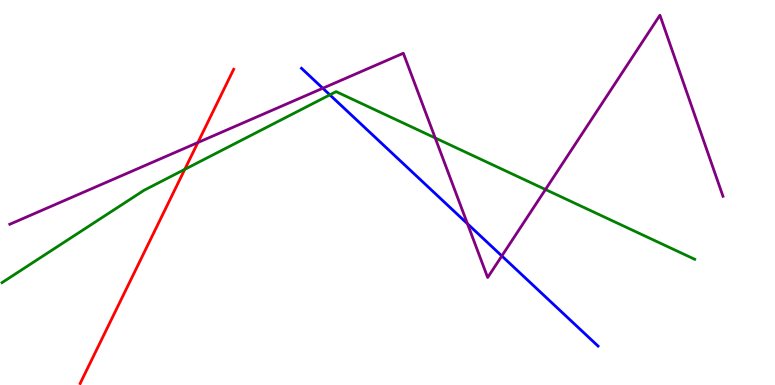[{'lines': ['blue', 'red'], 'intersections': []}, {'lines': ['green', 'red'], 'intersections': [{'x': 2.38, 'y': 5.6}]}, {'lines': ['purple', 'red'], 'intersections': [{'x': 2.55, 'y': 6.3}]}, {'lines': ['blue', 'green'], 'intersections': [{'x': 4.26, 'y': 7.54}]}, {'lines': ['blue', 'purple'], 'intersections': [{'x': 4.17, 'y': 7.71}, {'x': 6.03, 'y': 4.19}, {'x': 6.48, 'y': 3.35}]}, {'lines': ['green', 'purple'], 'intersections': [{'x': 5.62, 'y': 6.42}, {'x': 7.04, 'y': 5.08}]}]